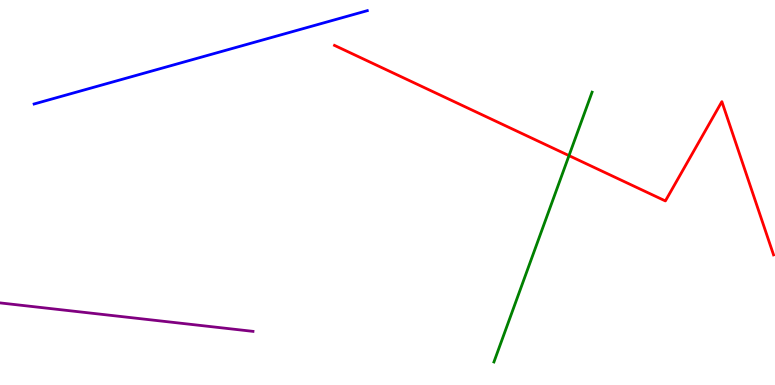[{'lines': ['blue', 'red'], 'intersections': []}, {'lines': ['green', 'red'], 'intersections': [{'x': 7.34, 'y': 5.96}]}, {'lines': ['purple', 'red'], 'intersections': []}, {'lines': ['blue', 'green'], 'intersections': []}, {'lines': ['blue', 'purple'], 'intersections': []}, {'lines': ['green', 'purple'], 'intersections': []}]